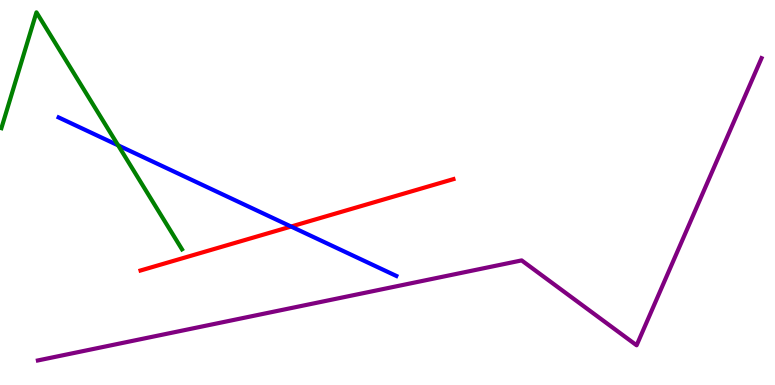[{'lines': ['blue', 'red'], 'intersections': [{'x': 3.76, 'y': 4.12}]}, {'lines': ['green', 'red'], 'intersections': []}, {'lines': ['purple', 'red'], 'intersections': []}, {'lines': ['blue', 'green'], 'intersections': [{'x': 1.52, 'y': 6.22}]}, {'lines': ['blue', 'purple'], 'intersections': []}, {'lines': ['green', 'purple'], 'intersections': []}]